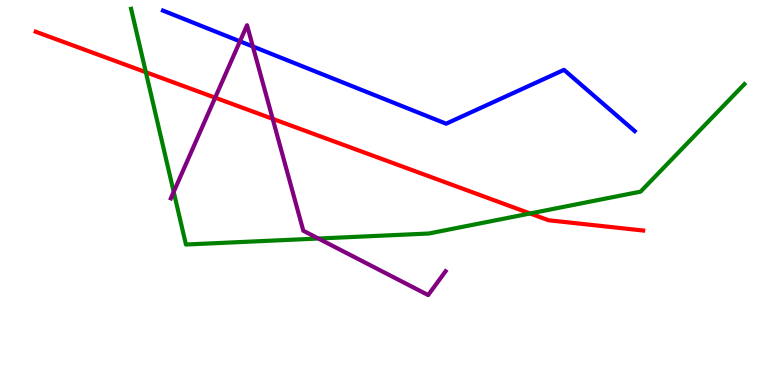[{'lines': ['blue', 'red'], 'intersections': []}, {'lines': ['green', 'red'], 'intersections': [{'x': 1.88, 'y': 8.12}, {'x': 6.84, 'y': 4.46}]}, {'lines': ['purple', 'red'], 'intersections': [{'x': 2.78, 'y': 7.46}, {'x': 3.52, 'y': 6.91}]}, {'lines': ['blue', 'green'], 'intersections': []}, {'lines': ['blue', 'purple'], 'intersections': [{'x': 3.1, 'y': 8.93}, {'x': 3.26, 'y': 8.79}]}, {'lines': ['green', 'purple'], 'intersections': [{'x': 2.24, 'y': 5.02}, {'x': 4.11, 'y': 3.8}]}]